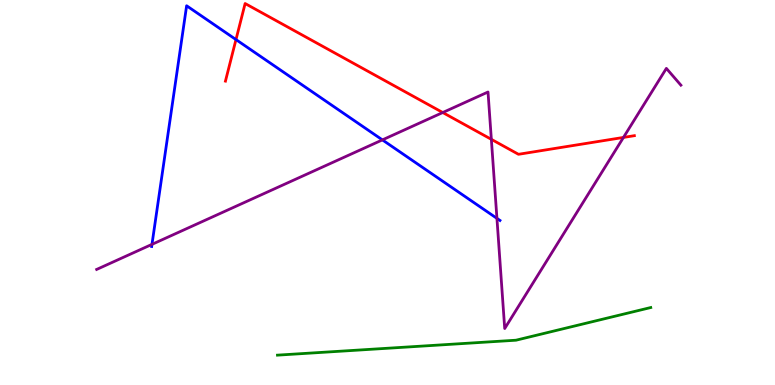[{'lines': ['blue', 'red'], 'intersections': [{'x': 3.04, 'y': 8.97}]}, {'lines': ['green', 'red'], 'intersections': []}, {'lines': ['purple', 'red'], 'intersections': [{'x': 5.71, 'y': 7.08}, {'x': 6.34, 'y': 6.38}, {'x': 8.04, 'y': 6.43}]}, {'lines': ['blue', 'green'], 'intersections': []}, {'lines': ['blue', 'purple'], 'intersections': [{'x': 1.96, 'y': 3.65}, {'x': 4.93, 'y': 6.37}, {'x': 6.41, 'y': 4.33}]}, {'lines': ['green', 'purple'], 'intersections': []}]